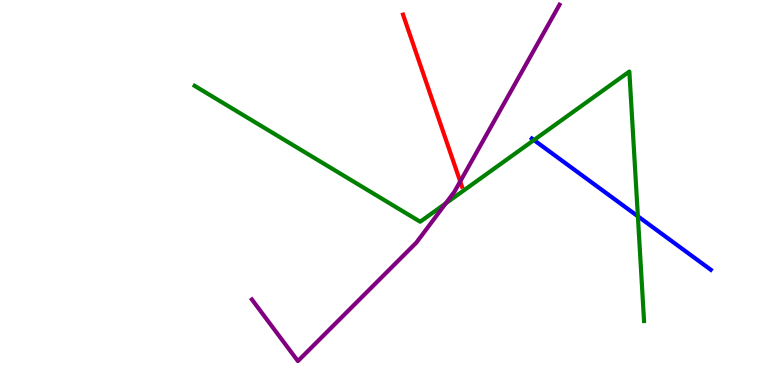[{'lines': ['blue', 'red'], 'intersections': []}, {'lines': ['green', 'red'], 'intersections': []}, {'lines': ['purple', 'red'], 'intersections': [{'x': 5.94, 'y': 5.29}]}, {'lines': ['blue', 'green'], 'intersections': [{'x': 6.89, 'y': 6.36}, {'x': 8.23, 'y': 4.38}]}, {'lines': ['blue', 'purple'], 'intersections': []}, {'lines': ['green', 'purple'], 'intersections': [{'x': 5.75, 'y': 4.72}]}]